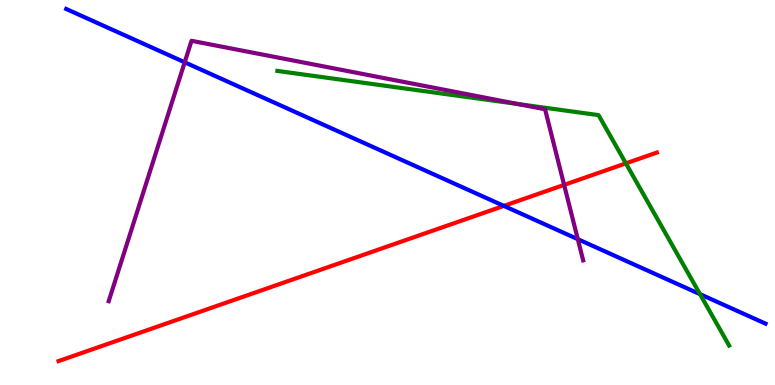[{'lines': ['blue', 'red'], 'intersections': [{'x': 6.5, 'y': 4.65}]}, {'lines': ['green', 'red'], 'intersections': [{'x': 8.08, 'y': 5.76}]}, {'lines': ['purple', 'red'], 'intersections': [{'x': 7.28, 'y': 5.2}]}, {'lines': ['blue', 'green'], 'intersections': [{'x': 9.03, 'y': 2.36}]}, {'lines': ['blue', 'purple'], 'intersections': [{'x': 2.38, 'y': 8.38}, {'x': 7.46, 'y': 3.79}]}, {'lines': ['green', 'purple'], 'intersections': [{'x': 6.68, 'y': 7.3}]}]